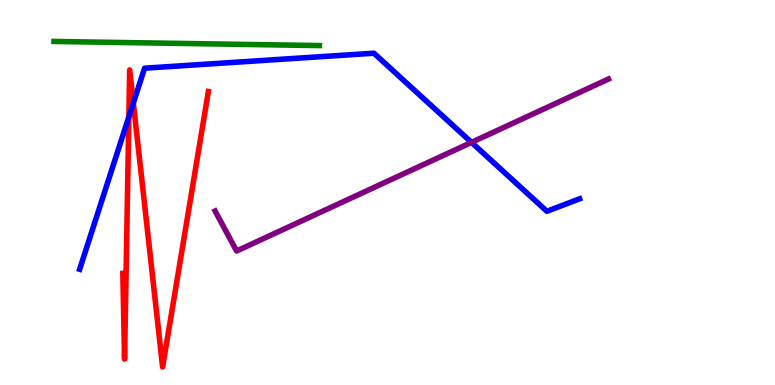[{'lines': ['blue', 'red'], 'intersections': [{'x': 1.66, 'y': 6.96}, {'x': 1.72, 'y': 7.32}]}, {'lines': ['green', 'red'], 'intersections': []}, {'lines': ['purple', 'red'], 'intersections': []}, {'lines': ['blue', 'green'], 'intersections': []}, {'lines': ['blue', 'purple'], 'intersections': [{'x': 6.08, 'y': 6.3}]}, {'lines': ['green', 'purple'], 'intersections': []}]